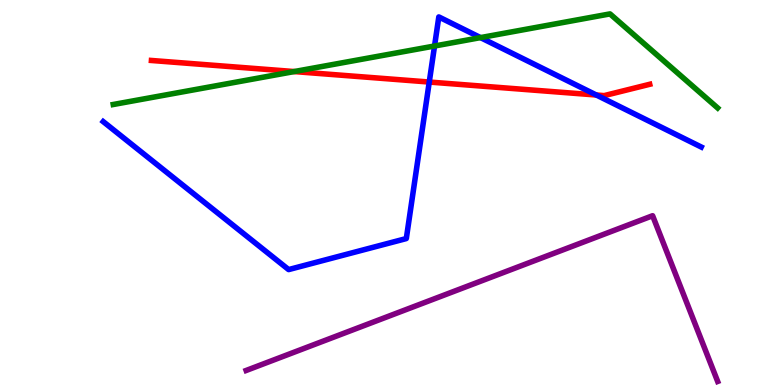[{'lines': ['blue', 'red'], 'intersections': [{'x': 5.54, 'y': 7.87}, {'x': 7.69, 'y': 7.53}]}, {'lines': ['green', 'red'], 'intersections': [{'x': 3.8, 'y': 8.14}]}, {'lines': ['purple', 'red'], 'intersections': []}, {'lines': ['blue', 'green'], 'intersections': [{'x': 5.61, 'y': 8.81}, {'x': 6.2, 'y': 9.02}]}, {'lines': ['blue', 'purple'], 'intersections': []}, {'lines': ['green', 'purple'], 'intersections': []}]